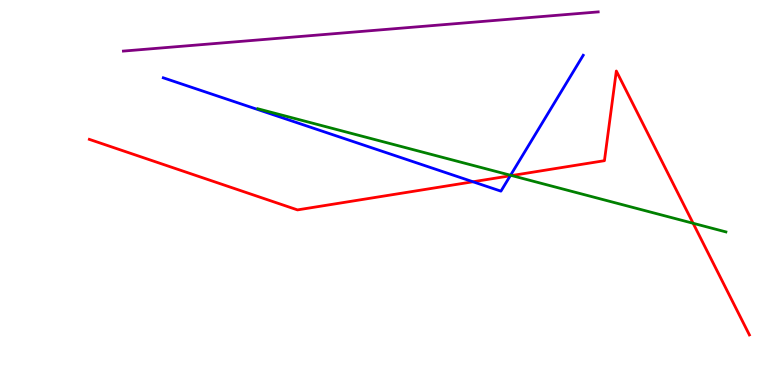[{'lines': ['blue', 'red'], 'intersections': [{'x': 6.1, 'y': 5.28}, {'x': 6.58, 'y': 5.43}]}, {'lines': ['green', 'red'], 'intersections': [{'x': 6.6, 'y': 5.44}, {'x': 8.94, 'y': 4.2}]}, {'lines': ['purple', 'red'], 'intersections': []}, {'lines': ['blue', 'green'], 'intersections': [{'x': 6.59, 'y': 5.45}]}, {'lines': ['blue', 'purple'], 'intersections': []}, {'lines': ['green', 'purple'], 'intersections': []}]